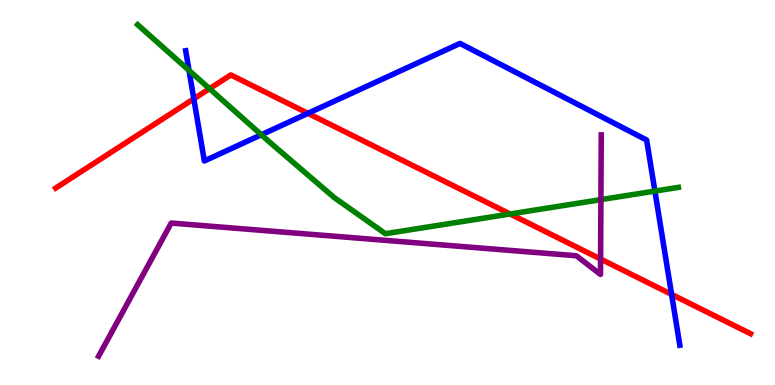[{'lines': ['blue', 'red'], 'intersections': [{'x': 2.5, 'y': 7.43}, {'x': 3.97, 'y': 7.06}, {'x': 8.67, 'y': 2.35}]}, {'lines': ['green', 'red'], 'intersections': [{'x': 2.7, 'y': 7.7}, {'x': 6.58, 'y': 4.44}]}, {'lines': ['purple', 'red'], 'intersections': [{'x': 7.75, 'y': 3.27}]}, {'lines': ['blue', 'green'], 'intersections': [{'x': 2.44, 'y': 8.17}, {'x': 3.37, 'y': 6.5}, {'x': 8.45, 'y': 5.04}]}, {'lines': ['blue', 'purple'], 'intersections': []}, {'lines': ['green', 'purple'], 'intersections': [{'x': 7.75, 'y': 4.81}]}]